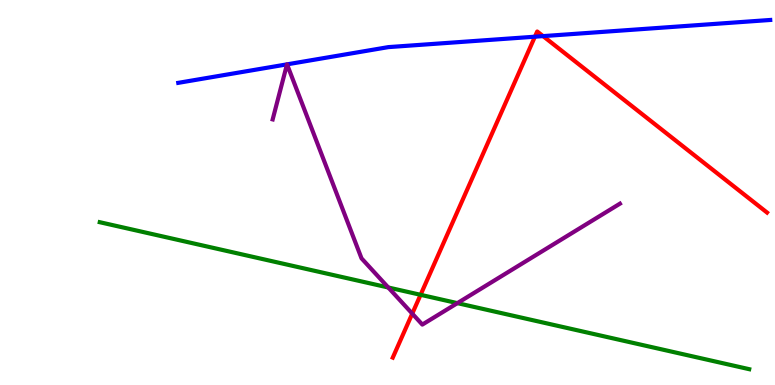[{'lines': ['blue', 'red'], 'intersections': [{'x': 6.9, 'y': 9.05}, {'x': 7.01, 'y': 9.06}]}, {'lines': ['green', 'red'], 'intersections': [{'x': 5.43, 'y': 2.34}]}, {'lines': ['purple', 'red'], 'intersections': [{'x': 5.32, 'y': 1.85}]}, {'lines': ['blue', 'green'], 'intersections': []}, {'lines': ['blue', 'purple'], 'intersections': [{'x': 3.7, 'y': 8.33}, {'x': 3.7, 'y': 8.33}]}, {'lines': ['green', 'purple'], 'intersections': [{'x': 5.01, 'y': 2.53}, {'x': 5.9, 'y': 2.13}]}]